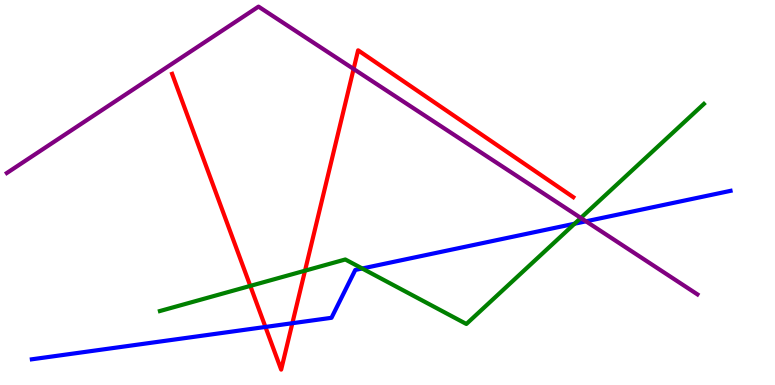[{'lines': ['blue', 'red'], 'intersections': [{'x': 3.42, 'y': 1.51}, {'x': 3.77, 'y': 1.6}]}, {'lines': ['green', 'red'], 'intersections': [{'x': 3.23, 'y': 2.57}, {'x': 3.94, 'y': 2.97}]}, {'lines': ['purple', 'red'], 'intersections': [{'x': 4.56, 'y': 8.21}]}, {'lines': ['blue', 'green'], 'intersections': [{'x': 4.67, 'y': 3.03}, {'x': 7.41, 'y': 4.19}]}, {'lines': ['blue', 'purple'], 'intersections': [{'x': 7.56, 'y': 4.25}]}, {'lines': ['green', 'purple'], 'intersections': [{'x': 7.49, 'y': 4.34}]}]